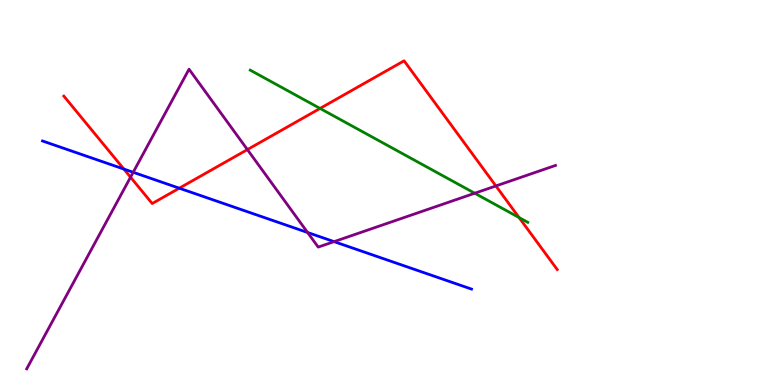[{'lines': ['blue', 'red'], 'intersections': [{'x': 1.6, 'y': 5.61}, {'x': 2.31, 'y': 5.11}]}, {'lines': ['green', 'red'], 'intersections': [{'x': 4.13, 'y': 7.18}, {'x': 6.7, 'y': 4.35}]}, {'lines': ['purple', 'red'], 'intersections': [{'x': 1.68, 'y': 5.4}, {'x': 3.19, 'y': 6.11}, {'x': 6.4, 'y': 5.17}]}, {'lines': ['blue', 'green'], 'intersections': []}, {'lines': ['blue', 'purple'], 'intersections': [{'x': 1.72, 'y': 5.53}, {'x': 3.97, 'y': 3.96}, {'x': 4.31, 'y': 3.72}]}, {'lines': ['green', 'purple'], 'intersections': [{'x': 6.13, 'y': 4.98}]}]